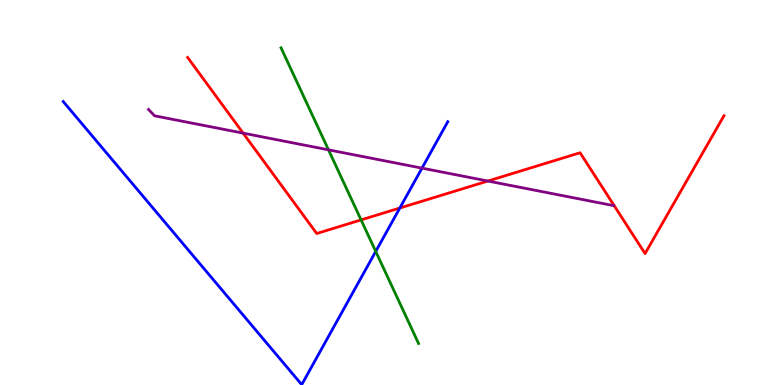[{'lines': ['blue', 'red'], 'intersections': [{'x': 5.16, 'y': 4.6}]}, {'lines': ['green', 'red'], 'intersections': [{'x': 4.66, 'y': 4.29}]}, {'lines': ['purple', 'red'], 'intersections': [{'x': 3.14, 'y': 6.54}, {'x': 6.3, 'y': 5.3}]}, {'lines': ['blue', 'green'], 'intersections': [{'x': 4.85, 'y': 3.47}]}, {'lines': ['blue', 'purple'], 'intersections': [{'x': 5.45, 'y': 5.63}]}, {'lines': ['green', 'purple'], 'intersections': [{'x': 4.24, 'y': 6.11}]}]